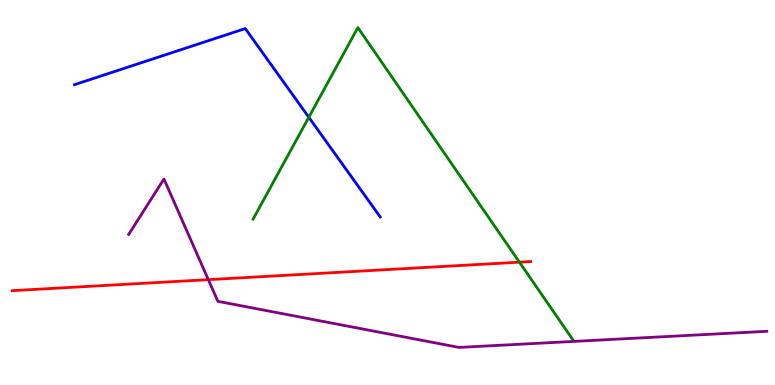[{'lines': ['blue', 'red'], 'intersections': []}, {'lines': ['green', 'red'], 'intersections': [{'x': 6.7, 'y': 3.19}]}, {'lines': ['purple', 'red'], 'intersections': [{'x': 2.69, 'y': 2.74}]}, {'lines': ['blue', 'green'], 'intersections': [{'x': 3.98, 'y': 6.95}]}, {'lines': ['blue', 'purple'], 'intersections': []}, {'lines': ['green', 'purple'], 'intersections': []}]